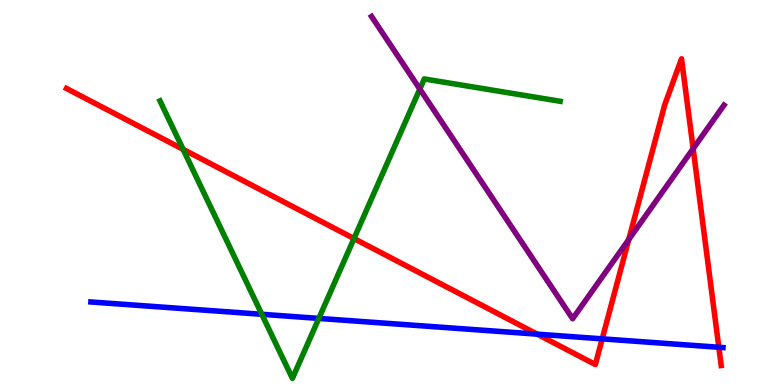[{'lines': ['blue', 'red'], 'intersections': [{'x': 6.93, 'y': 1.32}, {'x': 7.77, 'y': 1.2}, {'x': 9.28, 'y': 0.98}]}, {'lines': ['green', 'red'], 'intersections': [{'x': 2.36, 'y': 6.12}, {'x': 4.57, 'y': 3.8}]}, {'lines': ['purple', 'red'], 'intersections': [{'x': 8.11, 'y': 3.78}, {'x': 8.94, 'y': 6.14}]}, {'lines': ['blue', 'green'], 'intersections': [{'x': 3.38, 'y': 1.84}, {'x': 4.11, 'y': 1.73}]}, {'lines': ['blue', 'purple'], 'intersections': []}, {'lines': ['green', 'purple'], 'intersections': [{'x': 5.42, 'y': 7.69}]}]